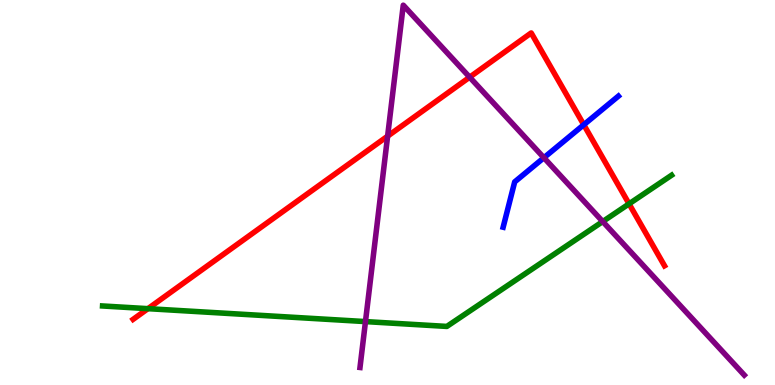[{'lines': ['blue', 'red'], 'intersections': [{'x': 7.53, 'y': 6.76}]}, {'lines': ['green', 'red'], 'intersections': [{'x': 1.91, 'y': 1.98}, {'x': 8.12, 'y': 4.71}]}, {'lines': ['purple', 'red'], 'intersections': [{'x': 5.0, 'y': 6.46}, {'x': 6.06, 'y': 8.0}]}, {'lines': ['blue', 'green'], 'intersections': []}, {'lines': ['blue', 'purple'], 'intersections': [{'x': 7.02, 'y': 5.9}]}, {'lines': ['green', 'purple'], 'intersections': [{'x': 4.72, 'y': 1.65}, {'x': 7.78, 'y': 4.25}]}]